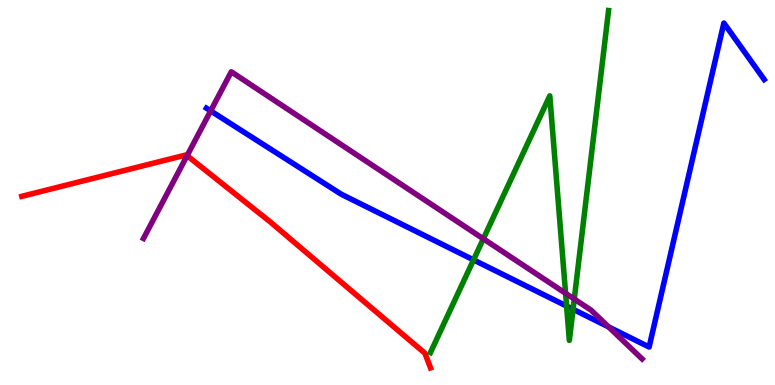[{'lines': ['blue', 'red'], 'intersections': []}, {'lines': ['green', 'red'], 'intersections': []}, {'lines': ['purple', 'red'], 'intersections': [{'x': 2.41, 'y': 5.96}]}, {'lines': ['blue', 'green'], 'intersections': [{'x': 6.11, 'y': 3.25}, {'x': 7.31, 'y': 2.05}, {'x': 7.39, 'y': 1.97}]}, {'lines': ['blue', 'purple'], 'intersections': [{'x': 2.72, 'y': 7.12}, {'x': 7.85, 'y': 1.51}]}, {'lines': ['green', 'purple'], 'intersections': [{'x': 6.24, 'y': 3.8}, {'x': 7.3, 'y': 2.38}, {'x': 7.41, 'y': 2.23}]}]